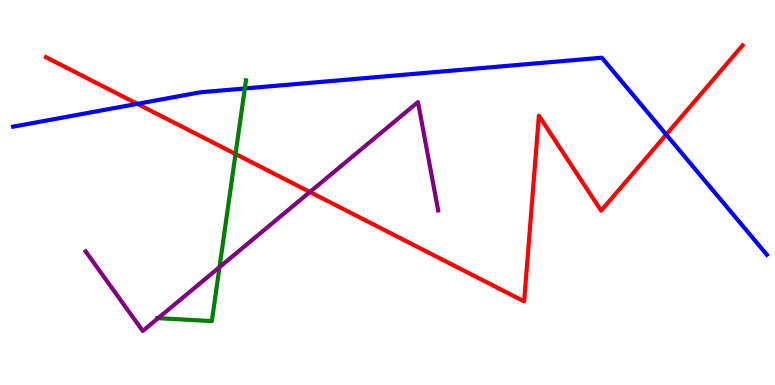[{'lines': ['blue', 'red'], 'intersections': [{'x': 1.77, 'y': 7.3}, {'x': 8.6, 'y': 6.5}]}, {'lines': ['green', 'red'], 'intersections': [{'x': 3.04, 'y': 6.0}]}, {'lines': ['purple', 'red'], 'intersections': [{'x': 4.0, 'y': 5.01}]}, {'lines': ['blue', 'green'], 'intersections': [{'x': 3.16, 'y': 7.7}]}, {'lines': ['blue', 'purple'], 'intersections': []}, {'lines': ['green', 'purple'], 'intersections': [{'x': 2.04, 'y': 1.74}, {'x': 2.83, 'y': 3.06}]}]